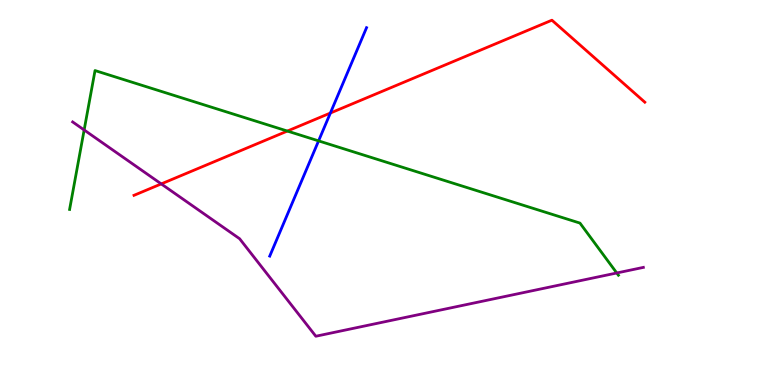[{'lines': ['blue', 'red'], 'intersections': [{'x': 4.26, 'y': 7.06}]}, {'lines': ['green', 'red'], 'intersections': [{'x': 3.71, 'y': 6.6}]}, {'lines': ['purple', 'red'], 'intersections': [{'x': 2.08, 'y': 5.22}]}, {'lines': ['blue', 'green'], 'intersections': [{'x': 4.11, 'y': 6.34}]}, {'lines': ['blue', 'purple'], 'intersections': []}, {'lines': ['green', 'purple'], 'intersections': [{'x': 1.09, 'y': 6.62}, {'x': 7.96, 'y': 2.91}]}]